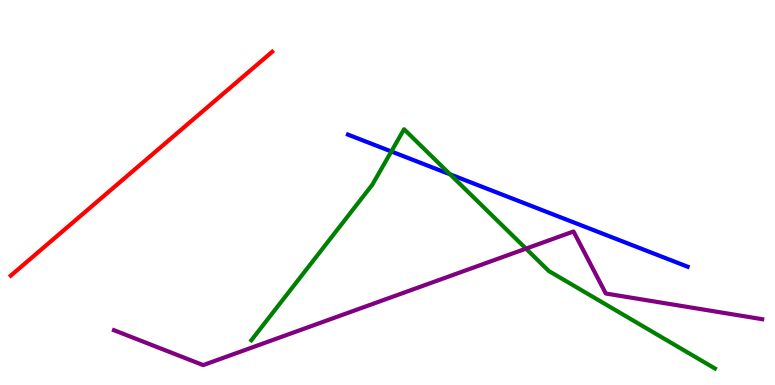[{'lines': ['blue', 'red'], 'intersections': []}, {'lines': ['green', 'red'], 'intersections': []}, {'lines': ['purple', 'red'], 'intersections': []}, {'lines': ['blue', 'green'], 'intersections': [{'x': 5.05, 'y': 6.07}, {'x': 5.81, 'y': 5.47}]}, {'lines': ['blue', 'purple'], 'intersections': []}, {'lines': ['green', 'purple'], 'intersections': [{'x': 6.79, 'y': 3.54}]}]